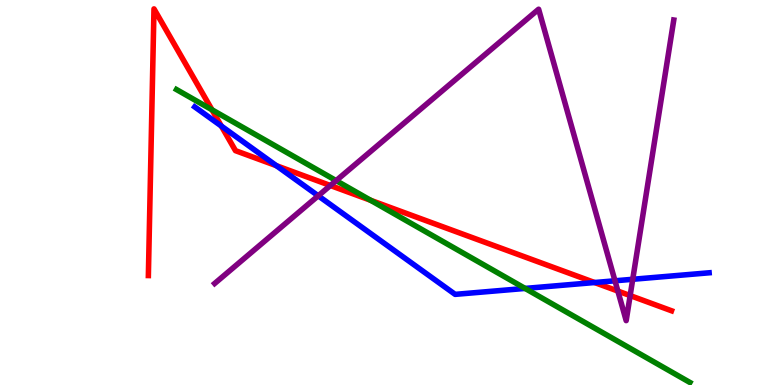[{'lines': ['blue', 'red'], 'intersections': [{'x': 2.86, 'y': 6.73}, {'x': 3.57, 'y': 5.7}, {'x': 7.67, 'y': 2.66}]}, {'lines': ['green', 'red'], 'intersections': [{'x': 2.74, 'y': 7.15}, {'x': 4.78, 'y': 4.8}]}, {'lines': ['purple', 'red'], 'intersections': [{'x': 4.26, 'y': 5.18}, {'x': 7.97, 'y': 2.44}, {'x': 8.13, 'y': 2.32}]}, {'lines': ['blue', 'green'], 'intersections': [{'x': 6.78, 'y': 2.51}]}, {'lines': ['blue', 'purple'], 'intersections': [{'x': 4.11, 'y': 4.91}, {'x': 7.94, 'y': 2.71}, {'x': 8.16, 'y': 2.75}]}, {'lines': ['green', 'purple'], 'intersections': [{'x': 4.34, 'y': 5.31}]}]